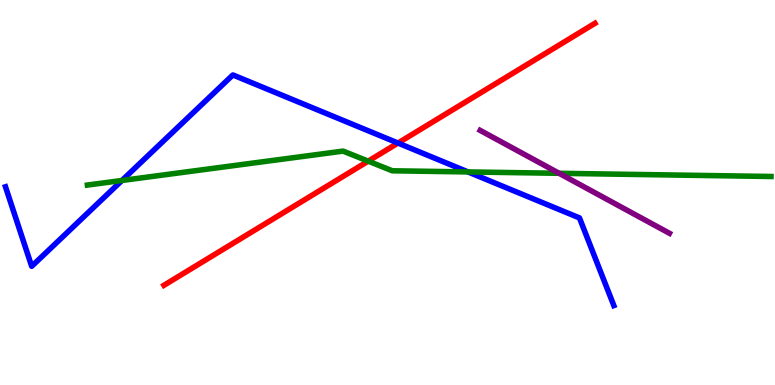[{'lines': ['blue', 'red'], 'intersections': [{'x': 5.14, 'y': 6.28}]}, {'lines': ['green', 'red'], 'intersections': [{'x': 4.75, 'y': 5.81}]}, {'lines': ['purple', 'red'], 'intersections': []}, {'lines': ['blue', 'green'], 'intersections': [{'x': 1.57, 'y': 5.31}, {'x': 6.04, 'y': 5.53}]}, {'lines': ['blue', 'purple'], 'intersections': []}, {'lines': ['green', 'purple'], 'intersections': [{'x': 7.21, 'y': 5.5}]}]